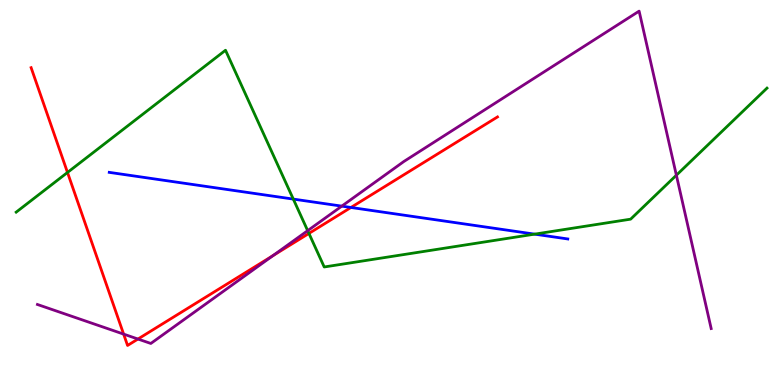[{'lines': ['blue', 'red'], 'intersections': [{'x': 4.53, 'y': 4.61}]}, {'lines': ['green', 'red'], 'intersections': [{'x': 0.871, 'y': 5.52}, {'x': 3.99, 'y': 3.94}]}, {'lines': ['purple', 'red'], 'intersections': [{'x': 1.6, 'y': 1.32}, {'x': 1.78, 'y': 1.19}, {'x': 3.52, 'y': 3.36}]}, {'lines': ['blue', 'green'], 'intersections': [{'x': 3.78, 'y': 4.83}, {'x': 6.9, 'y': 3.92}]}, {'lines': ['blue', 'purple'], 'intersections': [{'x': 4.41, 'y': 4.65}]}, {'lines': ['green', 'purple'], 'intersections': [{'x': 3.97, 'y': 4.01}, {'x': 8.73, 'y': 5.45}]}]